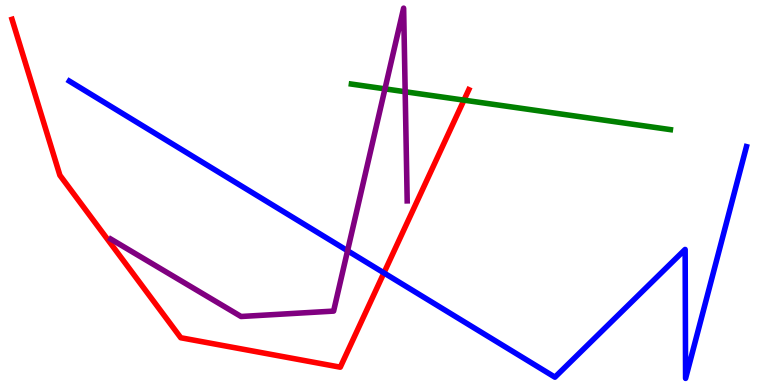[{'lines': ['blue', 'red'], 'intersections': [{'x': 4.95, 'y': 2.91}]}, {'lines': ['green', 'red'], 'intersections': [{'x': 5.99, 'y': 7.4}]}, {'lines': ['purple', 'red'], 'intersections': []}, {'lines': ['blue', 'green'], 'intersections': []}, {'lines': ['blue', 'purple'], 'intersections': [{'x': 4.48, 'y': 3.49}]}, {'lines': ['green', 'purple'], 'intersections': [{'x': 4.97, 'y': 7.69}, {'x': 5.23, 'y': 7.62}]}]